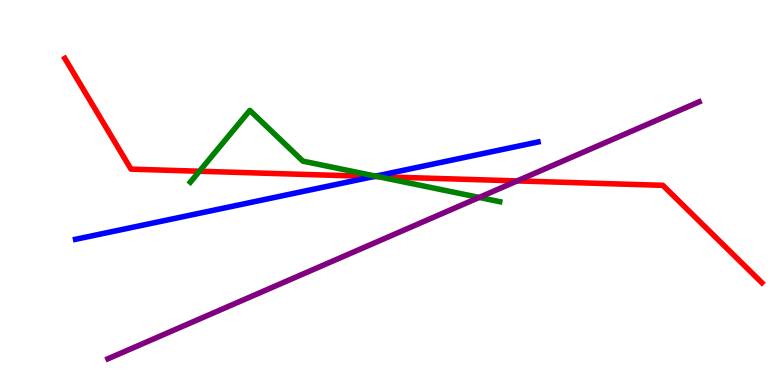[{'lines': ['blue', 'red'], 'intersections': [{'x': 4.82, 'y': 5.41}]}, {'lines': ['green', 'red'], 'intersections': [{'x': 2.57, 'y': 5.55}, {'x': 4.88, 'y': 5.41}]}, {'lines': ['purple', 'red'], 'intersections': [{'x': 6.67, 'y': 5.3}]}, {'lines': ['blue', 'green'], 'intersections': [{'x': 4.85, 'y': 5.42}]}, {'lines': ['blue', 'purple'], 'intersections': []}, {'lines': ['green', 'purple'], 'intersections': [{'x': 6.18, 'y': 4.87}]}]